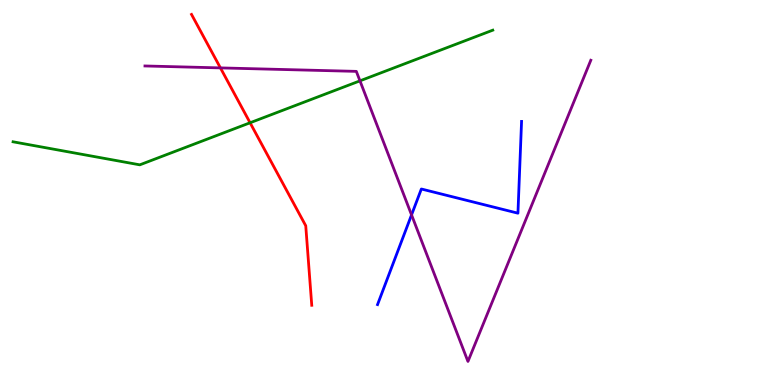[{'lines': ['blue', 'red'], 'intersections': []}, {'lines': ['green', 'red'], 'intersections': [{'x': 3.23, 'y': 6.81}]}, {'lines': ['purple', 'red'], 'intersections': [{'x': 2.84, 'y': 8.24}]}, {'lines': ['blue', 'green'], 'intersections': []}, {'lines': ['blue', 'purple'], 'intersections': [{'x': 5.31, 'y': 4.42}]}, {'lines': ['green', 'purple'], 'intersections': [{'x': 4.64, 'y': 7.9}]}]